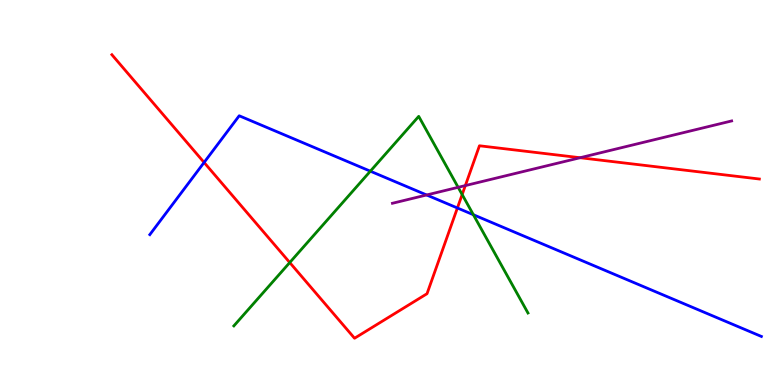[{'lines': ['blue', 'red'], 'intersections': [{'x': 2.63, 'y': 5.78}, {'x': 5.9, 'y': 4.6}]}, {'lines': ['green', 'red'], 'intersections': [{'x': 3.74, 'y': 3.18}, {'x': 5.96, 'y': 4.95}]}, {'lines': ['purple', 'red'], 'intersections': [{'x': 6.0, 'y': 5.18}, {'x': 7.49, 'y': 5.9}]}, {'lines': ['blue', 'green'], 'intersections': [{'x': 4.78, 'y': 5.55}, {'x': 6.11, 'y': 4.42}]}, {'lines': ['blue', 'purple'], 'intersections': [{'x': 5.5, 'y': 4.94}]}, {'lines': ['green', 'purple'], 'intersections': [{'x': 5.91, 'y': 5.13}]}]